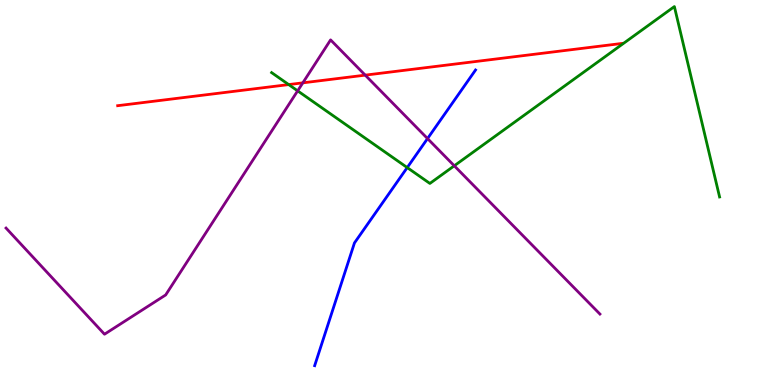[{'lines': ['blue', 'red'], 'intersections': []}, {'lines': ['green', 'red'], 'intersections': [{'x': 3.73, 'y': 7.8}]}, {'lines': ['purple', 'red'], 'intersections': [{'x': 3.91, 'y': 7.85}, {'x': 4.71, 'y': 8.05}]}, {'lines': ['blue', 'green'], 'intersections': [{'x': 5.25, 'y': 5.65}]}, {'lines': ['blue', 'purple'], 'intersections': [{'x': 5.52, 'y': 6.4}]}, {'lines': ['green', 'purple'], 'intersections': [{'x': 3.84, 'y': 7.64}, {'x': 5.86, 'y': 5.69}]}]